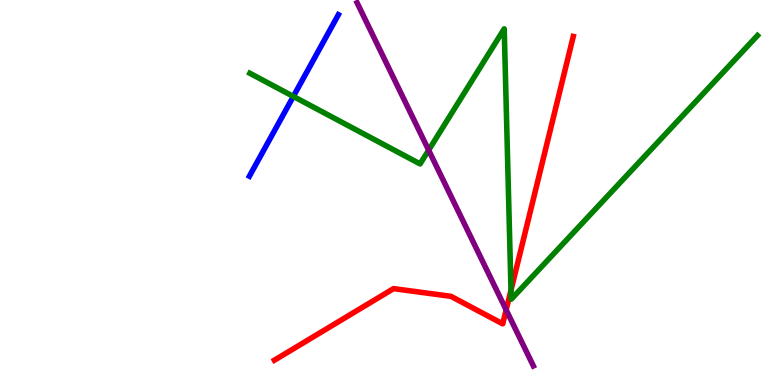[{'lines': ['blue', 'red'], 'intersections': []}, {'lines': ['green', 'red'], 'intersections': [{'x': 6.59, 'y': 2.46}]}, {'lines': ['purple', 'red'], 'intersections': [{'x': 6.53, 'y': 1.95}]}, {'lines': ['blue', 'green'], 'intersections': [{'x': 3.79, 'y': 7.5}]}, {'lines': ['blue', 'purple'], 'intersections': []}, {'lines': ['green', 'purple'], 'intersections': [{'x': 5.53, 'y': 6.1}]}]